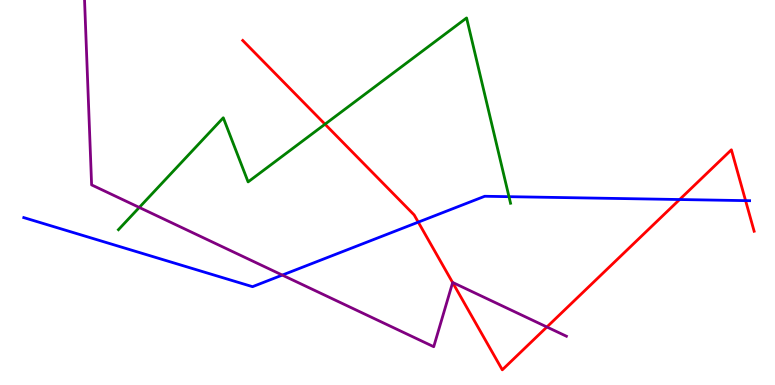[{'lines': ['blue', 'red'], 'intersections': [{'x': 5.4, 'y': 4.23}, {'x': 8.77, 'y': 4.82}, {'x': 9.62, 'y': 4.79}]}, {'lines': ['green', 'red'], 'intersections': [{'x': 4.19, 'y': 6.77}]}, {'lines': ['purple', 'red'], 'intersections': [{'x': 5.84, 'y': 2.66}, {'x': 7.06, 'y': 1.51}]}, {'lines': ['blue', 'green'], 'intersections': [{'x': 6.57, 'y': 4.89}]}, {'lines': ['blue', 'purple'], 'intersections': [{'x': 3.64, 'y': 2.85}]}, {'lines': ['green', 'purple'], 'intersections': [{'x': 1.8, 'y': 4.61}]}]